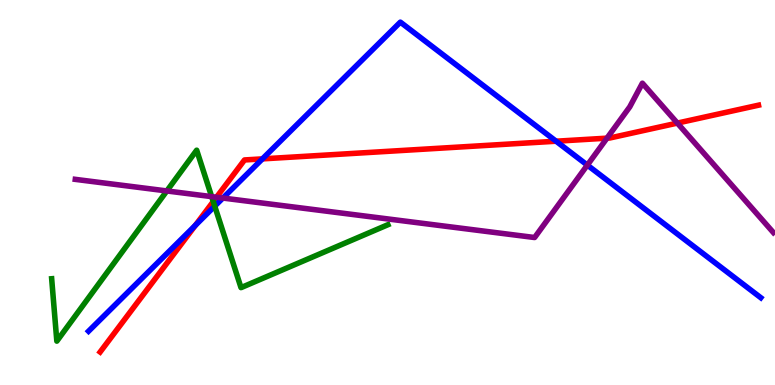[{'lines': ['blue', 'red'], 'intersections': [{'x': 2.52, 'y': 4.15}, {'x': 3.39, 'y': 5.87}, {'x': 7.18, 'y': 6.33}]}, {'lines': ['green', 'red'], 'intersections': [{'x': 2.75, 'y': 4.77}]}, {'lines': ['purple', 'red'], 'intersections': [{'x': 2.79, 'y': 4.88}, {'x': 7.83, 'y': 6.41}, {'x': 8.74, 'y': 6.8}]}, {'lines': ['blue', 'green'], 'intersections': [{'x': 2.77, 'y': 4.65}]}, {'lines': ['blue', 'purple'], 'intersections': [{'x': 2.88, 'y': 4.86}, {'x': 7.58, 'y': 5.71}]}, {'lines': ['green', 'purple'], 'intersections': [{'x': 2.15, 'y': 5.04}, {'x': 2.73, 'y': 4.89}]}]